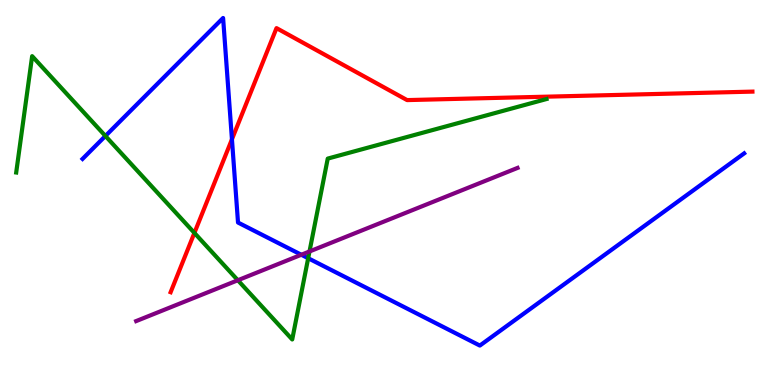[{'lines': ['blue', 'red'], 'intersections': [{'x': 2.99, 'y': 6.38}]}, {'lines': ['green', 'red'], 'intersections': [{'x': 2.51, 'y': 3.95}]}, {'lines': ['purple', 'red'], 'intersections': []}, {'lines': ['blue', 'green'], 'intersections': [{'x': 1.36, 'y': 6.47}, {'x': 3.98, 'y': 3.29}]}, {'lines': ['blue', 'purple'], 'intersections': [{'x': 3.89, 'y': 3.38}]}, {'lines': ['green', 'purple'], 'intersections': [{'x': 3.07, 'y': 2.72}, {'x': 3.99, 'y': 3.47}]}]